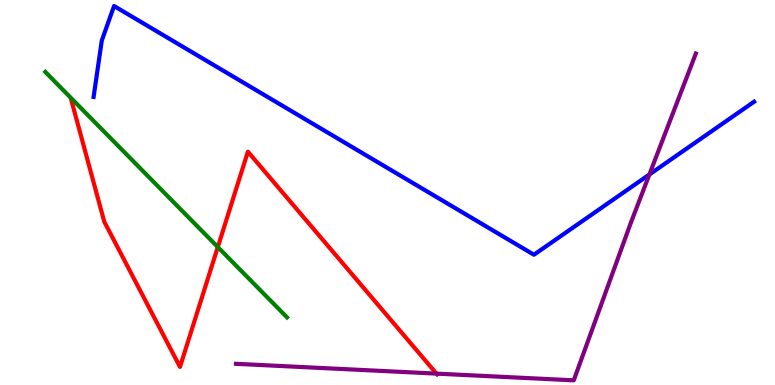[{'lines': ['blue', 'red'], 'intersections': []}, {'lines': ['green', 'red'], 'intersections': [{'x': 2.81, 'y': 3.58}]}, {'lines': ['purple', 'red'], 'intersections': [{'x': 5.63, 'y': 0.296}]}, {'lines': ['blue', 'green'], 'intersections': []}, {'lines': ['blue', 'purple'], 'intersections': [{'x': 8.38, 'y': 5.47}]}, {'lines': ['green', 'purple'], 'intersections': []}]